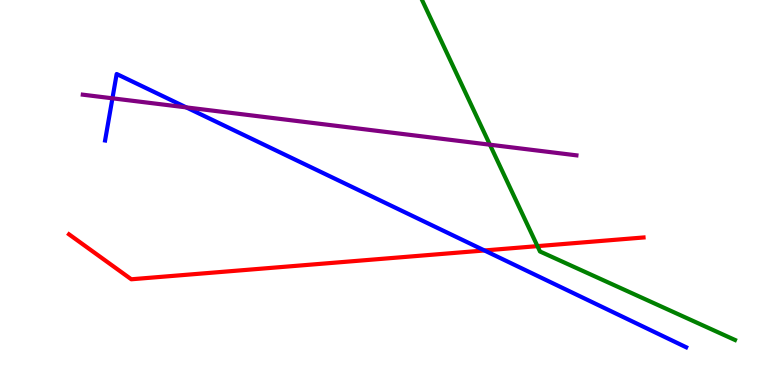[{'lines': ['blue', 'red'], 'intersections': [{'x': 6.25, 'y': 3.49}]}, {'lines': ['green', 'red'], 'intersections': [{'x': 6.93, 'y': 3.61}]}, {'lines': ['purple', 'red'], 'intersections': []}, {'lines': ['blue', 'green'], 'intersections': []}, {'lines': ['blue', 'purple'], 'intersections': [{'x': 1.45, 'y': 7.45}, {'x': 2.4, 'y': 7.21}]}, {'lines': ['green', 'purple'], 'intersections': [{'x': 6.32, 'y': 6.24}]}]